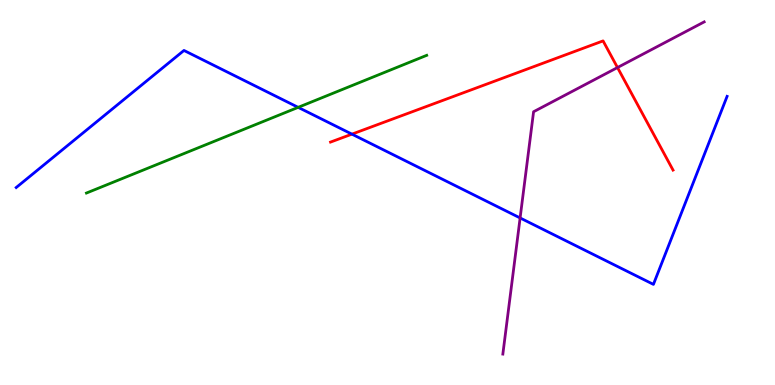[{'lines': ['blue', 'red'], 'intersections': [{'x': 4.54, 'y': 6.52}]}, {'lines': ['green', 'red'], 'intersections': []}, {'lines': ['purple', 'red'], 'intersections': [{'x': 7.97, 'y': 8.25}]}, {'lines': ['blue', 'green'], 'intersections': [{'x': 3.85, 'y': 7.21}]}, {'lines': ['blue', 'purple'], 'intersections': [{'x': 6.71, 'y': 4.34}]}, {'lines': ['green', 'purple'], 'intersections': []}]